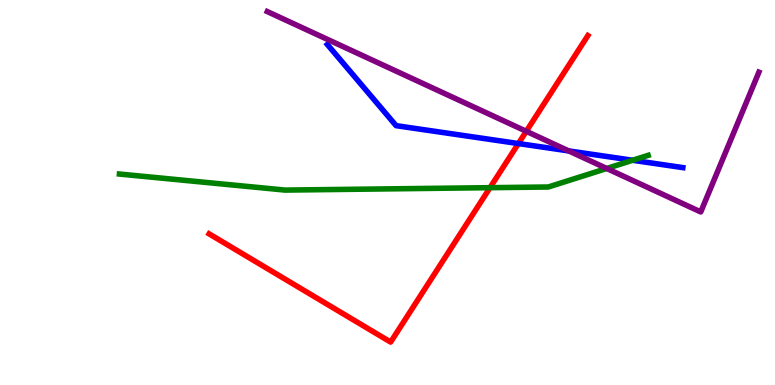[{'lines': ['blue', 'red'], 'intersections': [{'x': 6.69, 'y': 6.27}]}, {'lines': ['green', 'red'], 'intersections': [{'x': 6.32, 'y': 5.13}]}, {'lines': ['purple', 'red'], 'intersections': [{'x': 6.79, 'y': 6.59}]}, {'lines': ['blue', 'green'], 'intersections': [{'x': 8.16, 'y': 5.84}]}, {'lines': ['blue', 'purple'], 'intersections': [{'x': 7.34, 'y': 6.08}]}, {'lines': ['green', 'purple'], 'intersections': [{'x': 7.83, 'y': 5.62}]}]